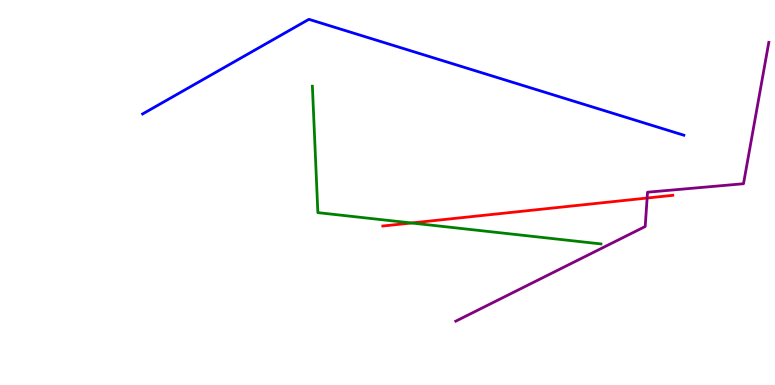[{'lines': ['blue', 'red'], 'intersections': []}, {'lines': ['green', 'red'], 'intersections': [{'x': 5.31, 'y': 4.21}]}, {'lines': ['purple', 'red'], 'intersections': [{'x': 8.35, 'y': 4.86}]}, {'lines': ['blue', 'green'], 'intersections': []}, {'lines': ['blue', 'purple'], 'intersections': []}, {'lines': ['green', 'purple'], 'intersections': []}]